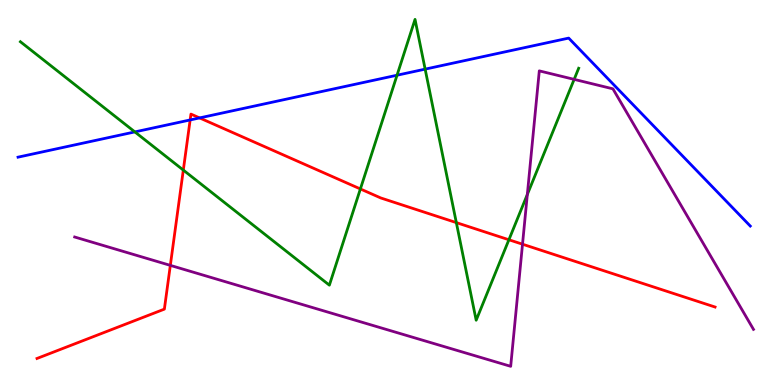[{'lines': ['blue', 'red'], 'intersections': [{'x': 2.45, 'y': 6.88}, {'x': 2.58, 'y': 6.94}]}, {'lines': ['green', 'red'], 'intersections': [{'x': 2.37, 'y': 5.58}, {'x': 4.65, 'y': 5.09}, {'x': 5.89, 'y': 4.22}, {'x': 6.57, 'y': 3.77}]}, {'lines': ['purple', 'red'], 'intersections': [{'x': 2.2, 'y': 3.11}, {'x': 6.74, 'y': 3.66}]}, {'lines': ['blue', 'green'], 'intersections': [{'x': 1.74, 'y': 6.57}, {'x': 5.12, 'y': 8.05}, {'x': 5.49, 'y': 8.2}]}, {'lines': ['blue', 'purple'], 'intersections': []}, {'lines': ['green', 'purple'], 'intersections': [{'x': 6.8, 'y': 4.95}, {'x': 7.41, 'y': 7.94}]}]